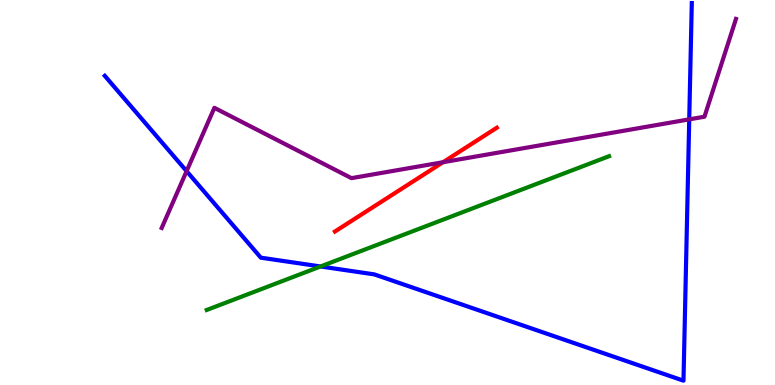[{'lines': ['blue', 'red'], 'intersections': []}, {'lines': ['green', 'red'], 'intersections': []}, {'lines': ['purple', 'red'], 'intersections': [{'x': 5.72, 'y': 5.79}]}, {'lines': ['blue', 'green'], 'intersections': [{'x': 4.14, 'y': 3.08}]}, {'lines': ['blue', 'purple'], 'intersections': [{'x': 2.41, 'y': 5.55}, {'x': 8.89, 'y': 6.9}]}, {'lines': ['green', 'purple'], 'intersections': []}]